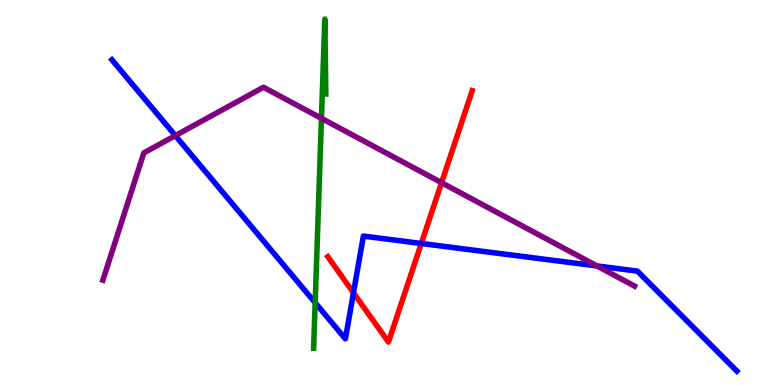[{'lines': ['blue', 'red'], 'intersections': [{'x': 4.56, 'y': 2.39}, {'x': 5.44, 'y': 3.68}]}, {'lines': ['green', 'red'], 'intersections': []}, {'lines': ['purple', 'red'], 'intersections': [{'x': 5.7, 'y': 5.25}]}, {'lines': ['blue', 'green'], 'intersections': [{'x': 4.07, 'y': 2.14}]}, {'lines': ['blue', 'purple'], 'intersections': [{'x': 2.26, 'y': 6.48}, {'x': 7.7, 'y': 3.09}]}, {'lines': ['green', 'purple'], 'intersections': [{'x': 4.15, 'y': 6.93}]}]